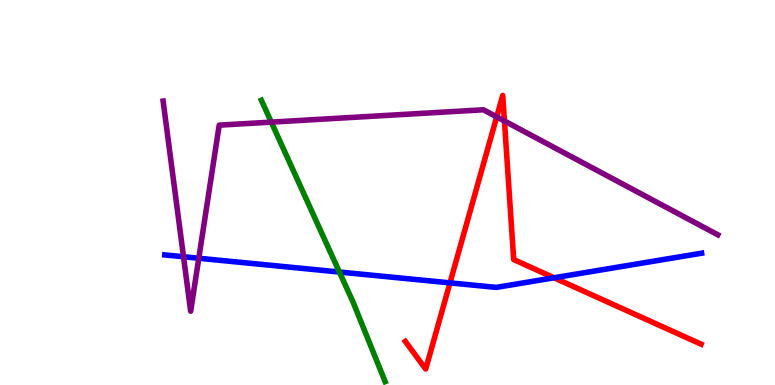[{'lines': ['blue', 'red'], 'intersections': [{'x': 5.81, 'y': 2.65}, {'x': 7.15, 'y': 2.78}]}, {'lines': ['green', 'red'], 'intersections': []}, {'lines': ['purple', 'red'], 'intersections': [{'x': 6.41, 'y': 6.96}, {'x': 6.51, 'y': 6.86}]}, {'lines': ['blue', 'green'], 'intersections': [{'x': 4.38, 'y': 2.93}]}, {'lines': ['blue', 'purple'], 'intersections': [{'x': 2.37, 'y': 3.33}, {'x': 2.57, 'y': 3.29}]}, {'lines': ['green', 'purple'], 'intersections': [{'x': 3.5, 'y': 6.83}]}]